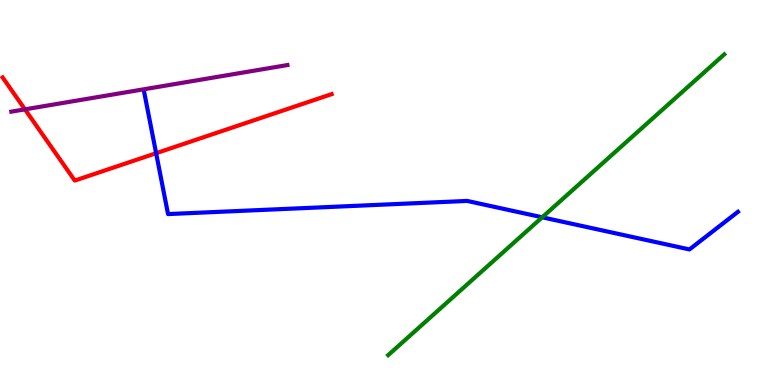[{'lines': ['blue', 'red'], 'intersections': [{'x': 2.01, 'y': 6.02}]}, {'lines': ['green', 'red'], 'intersections': []}, {'lines': ['purple', 'red'], 'intersections': [{'x': 0.322, 'y': 7.16}]}, {'lines': ['blue', 'green'], 'intersections': [{'x': 7.0, 'y': 4.36}]}, {'lines': ['blue', 'purple'], 'intersections': []}, {'lines': ['green', 'purple'], 'intersections': []}]